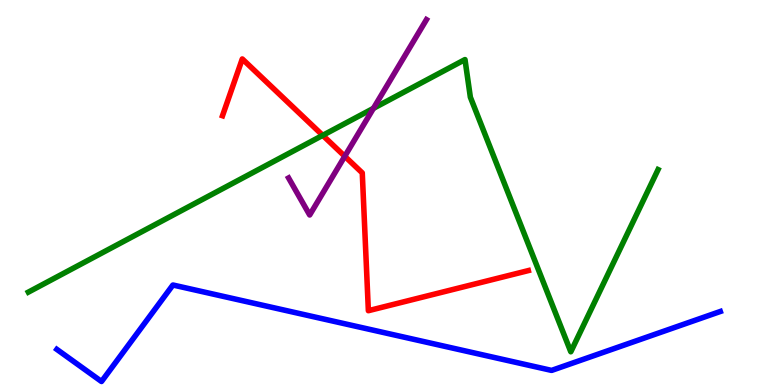[{'lines': ['blue', 'red'], 'intersections': []}, {'lines': ['green', 'red'], 'intersections': [{'x': 4.16, 'y': 6.48}]}, {'lines': ['purple', 'red'], 'intersections': [{'x': 4.45, 'y': 5.94}]}, {'lines': ['blue', 'green'], 'intersections': []}, {'lines': ['blue', 'purple'], 'intersections': []}, {'lines': ['green', 'purple'], 'intersections': [{'x': 4.82, 'y': 7.19}]}]